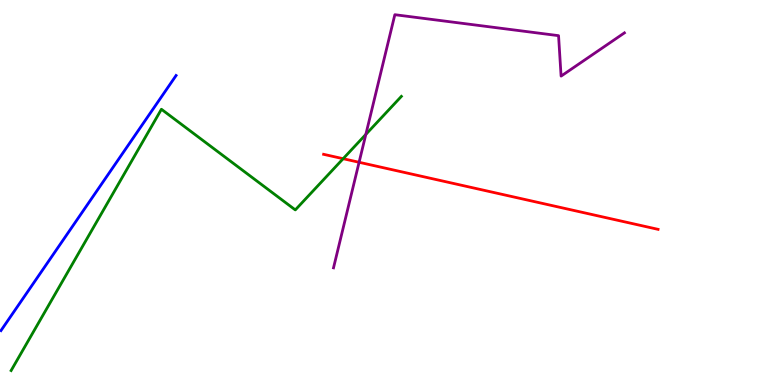[{'lines': ['blue', 'red'], 'intersections': []}, {'lines': ['green', 'red'], 'intersections': [{'x': 4.43, 'y': 5.88}]}, {'lines': ['purple', 'red'], 'intersections': [{'x': 4.63, 'y': 5.78}]}, {'lines': ['blue', 'green'], 'intersections': []}, {'lines': ['blue', 'purple'], 'intersections': []}, {'lines': ['green', 'purple'], 'intersections': [{'x': 4.72, 'y': 6.51}]}]